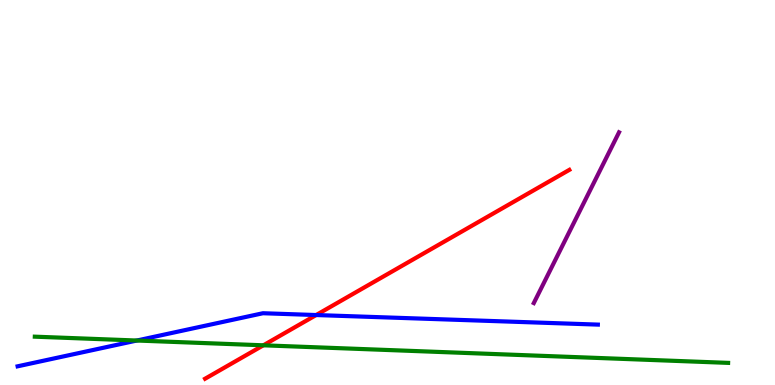[{'lines': ['blue', 'red'], 'intersections': [{'x': 4.08, 'y': 1.82}]}, {'lines': ['green', 'red'], 'intersections': [{'x': 3.4, 'y': 1.03}]}, {'lines': ['purple', 'red'], 'intersections': []}, {'lines': ['blue', 'green'], 'intersections': [{'x': 1.77, 'y': 1.16}]}, {'lines': ['blue', 'purple'], 'intersections': []}, {'lines': ['green', 'purple'], 'intersections': []}]